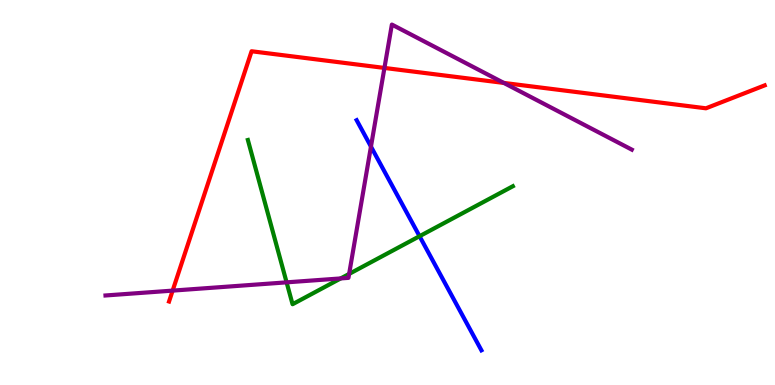[{'lines': ['blue', 'red'], 'intersections': []}, {'lines': ['green', 'red'], 'intersections': []}, {'lines': ['purple', 'red'], 'intersections': [{'x': 2.23, 'y': 2.45}, {'x': 4.96, 'y': 8.24}, {'x': 6.5, 'y': 7.85}]}, {'lines': ['blue', 'green'], 'intersections': [{'x': 5.41, 'y': 3.86}]}, {'lines': ['blue', 'purple'], 'intersections': [{'x': 4.79, 'y': 6.19}]}, {'lines': ['green', 'purple'], 'intersections': [{'x': 3.7, 'y': 2.67}, {'x': 4.4, 'y': 2.77}, {'x': 4.5, 'y': 2.89}]}]